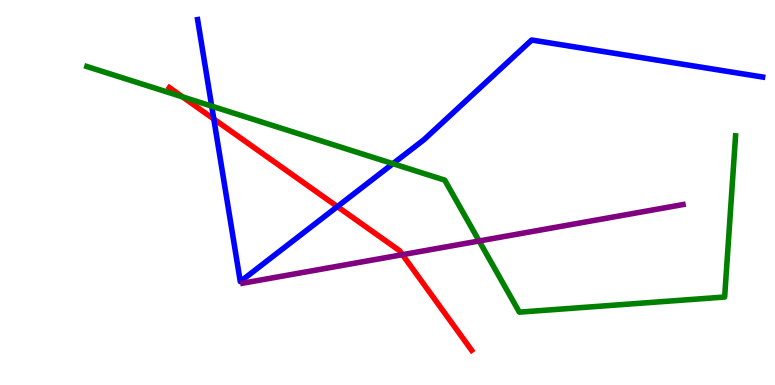[{'lines': ['blue', 'red'], 'intersections': [{'x': 2.76, 'y': 6.91}, {'x': 4.35, 'y': 4.63}]}, {'lines': ['green', 'red'], 'intersections': [{'x': 2.36, 'y': 7.48}]}, {'lines': ['purple', 'red'], 'intersections': [{'x': 5.19, 'y': 3.39}]}, {'lines': ['blue', 'green'], 'intersections': [{'x': 2.73, 'y': 7.24}, {'x': 5.07, 'y': 5.75}]}, {'lines': ['blue', 'purple'], 'intersections': []}, {'lines': ['green', 'purple'], 'intersections': [{'x': 6.18, 'y': 3.74}]}]